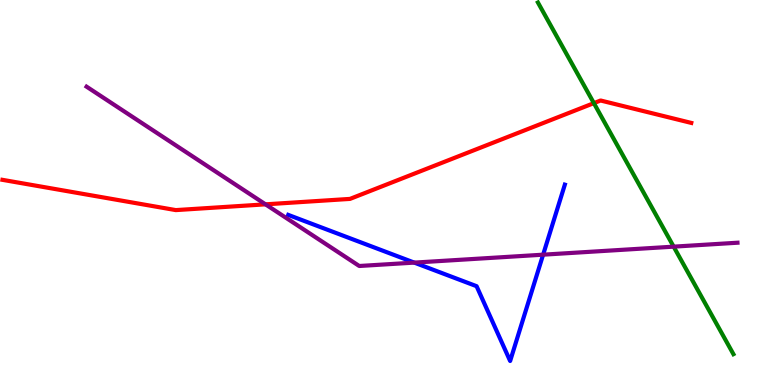[{'lines': ['blue', 'red'], 'intersections': []}, {'lines': ['green', 'red'], 'intersections': [{'x': 7.66, 'y': 7.32}]}, {'lines': ['purple', 'red'], 'intersections': [{'x': 3.43, 'y': 4.69}]}, {'lines': ['blue', 'green'], 'intersections': []}, {'lines': ['blue', 'purple'], 'intersections': [{'x': 5.35, 'y': 3.18}, {'x': 7.01, 'y': 3.38}]}, {'lines': ['green', 'purple'], 'intersections': [{'x': 8.69, 'y': 3.59}]}]